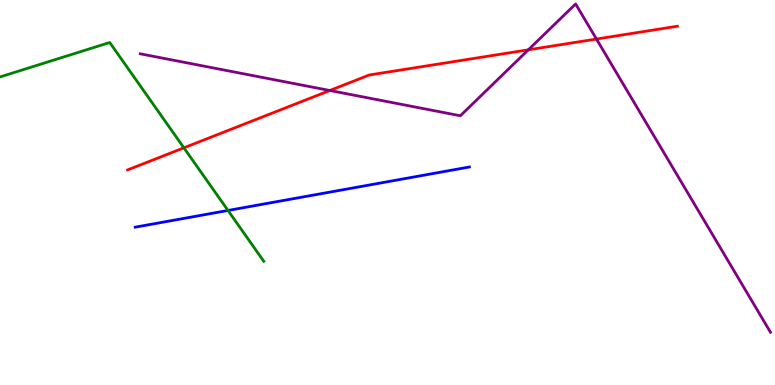[{'lines': ['blue', 'red'], 'intersections': []}, {'lines': ['green', 'red'], 'intersections': [{'x': 2.37, 'y': 6.16}]}, {'lines': ['purple', 'red'], 'intersections': [{'x': 4.26, 'y': 7.65}, {'x': 6.82, 'y': 8.71}, {'x': 7.7, 'y': 8.99}]}, {'lines': ['blue', 'green'], 'intersections': [{'x': 2.94, 'y': 4.53}]}, {'lines': ['blue', 'purple'], 'intersections': []}, {'lines': ['green', 'purple'], 'intersections': []}]